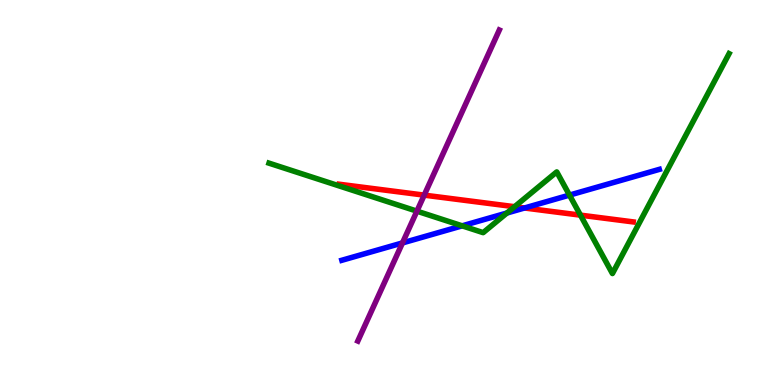[{'lines': ['blue', 'red'], 'intersections': [{'x': 6.77, 'y': 4.6}]}, {'lines': ['green', 'red'], 'intersections': [{'x': 6.64, 'y': 4.63}, {'x': 7.49, 'y': 4.41}]}, {'lines': ['purple', 'red'], 'intersections': [{'x': 5.47, 'y': 4.93}]}, {'lines': ['blue', 'green'], 'intersections': [{'x': 5.96, 'y': 4.13}, {'x': 6.54, 'y': 4.47}, {'x': 7.35, 'y': 4.93}]}, {'lines': ['blue', 'purple'], 'intersections': [{'x': 5.19, 'y': 3.69}]}, {'lines': ['green', 'purple'], 'intersections': [{'x': 5.38, 'y': 4.52}]}]